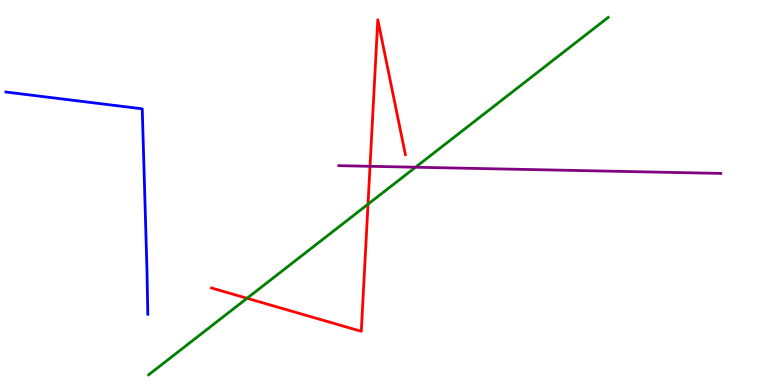[{'lines': ['blue', 'red'], 'intersections': []}, {'lines': ['green', 'red'], 'intersections': [{'x': 3.19, 'y': 2.25}, {'x': 4.75, 'y': 4.7}]}, {'lines': ['purple', 'red'], 'intersections': [{'x': 4.77, 'y': 5.68}]}, {'lines': ['blue', 'green'], 'intersections': []}, {'lines': ['blue', 'purple'], 'intersections': []}, {'lines': ['green', 'purple'], 'intersections': [{'x': 5.36, 'y': 5.66}]}]